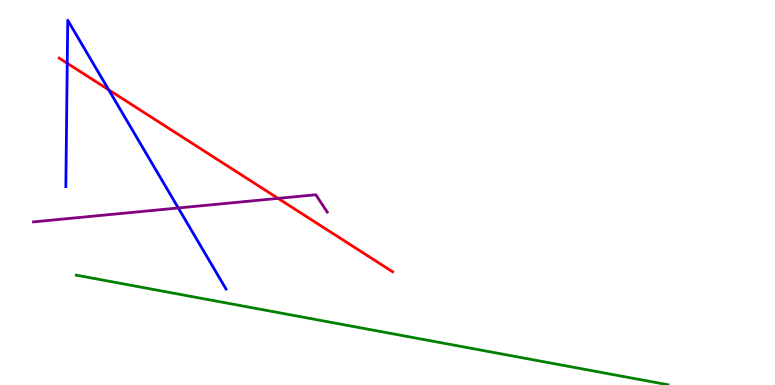[{'lines': ['blue', 'red'], 'intersections': [{'x': 0.868, 'y': 8.36}, {'x': 1.4, 'y': 7.67}]}, {'lines': ['green', 'red'], 'intersections': []}, {'lines': ['purple', 'red'], 'intersections': [{'x': 3.59, 'y': 4.85}]}, {'lines': ['blue', 'green'], 'intersections': []}, {'lines': ['blue', 'purple'], 'intersections': [{'x': 2.3, 'y': 4.6}]}, {'lines': ['green', 'purple'], 'intersections': []}]